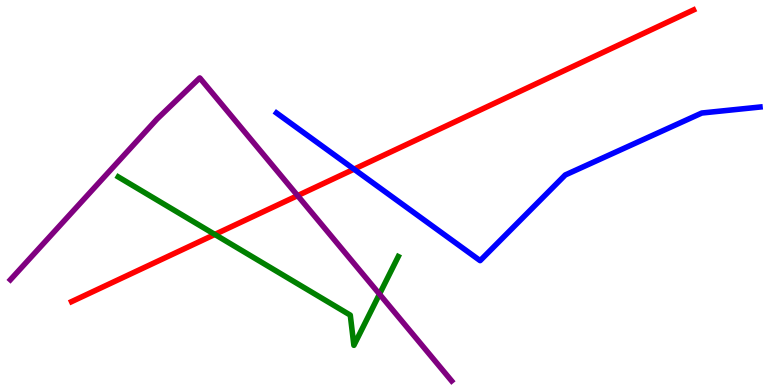[{'lines': ['blue', 'red'], 'intersections': [{'x': 4.57, 'y': 5.61}]}, {'lines': ['green', 'red'], 'intersections': [{'x': 2.77, 'y': 3.91}]}, {'lines': ['purple', 'red'], 'intersections': [{'x': 3.84, 'y': 4.92}]}, {'lines': ['blue', 'green'], 'intersections': []}, {'lines': ['blue', 'purple'], 'intersections': []}, {'lines': ['green', 'purple'], 'intersections': [{'x': 4.9, 'y': 2.36}]}]